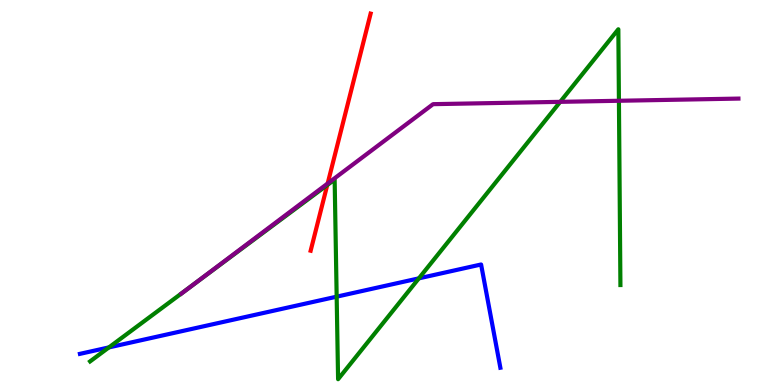[{'lines': ['blue', 'red'], 'intersections': []}, {'lines': ['green', 'red'], 'intersections': [{'x': 4.22, 'y': 5.19}]}, {'lines': ['purple', 'red'], 'intersections': [{'x': 4.23, 'y': 5.23}]}, {'lines': ['blue', 'green'], 'intersections': [{'x': 1.41, 'y': 0.977}, {'x': 4.34, 'y': 2.29}, {'x': 5.4, 'y': 2.77}]}, {'lines': ['blue', 'purple'], 'intersections': []}, {'lines': ['green', 'purple'], 'intersections': [{'x': 2.45, 'y': 2.54}, {'x': 7.23, 'y': 7.35}, {'x': 7.99, 'y': 7.38}]}]